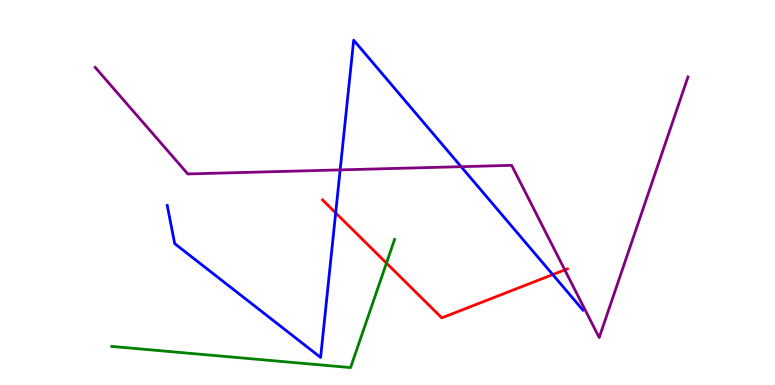[{'lines': ['blue', 'red'], 'intersections': [{'x': 4.33, 'y': 4.47}, {'x': 7.13, 'y': 2.87}]}, {'lines': ['green', 'red'], 'intersections': [{'x': 4.99, 'y': 3.17}]}, {'lines': ['purple', 'red'], 'intersections': [{'x': 7.29, 'y': 2.99}]}, {'lines': ['blue', 'green'], 'intersections': []}, {'lines': ['blue', 'purple'], 'intersections': [{'x': 4.39, 'y': 5.59}, {'x': 5.95, 'y': 5.67}]}, {'lines': ['green', 'purple'], 'intersections': []}]